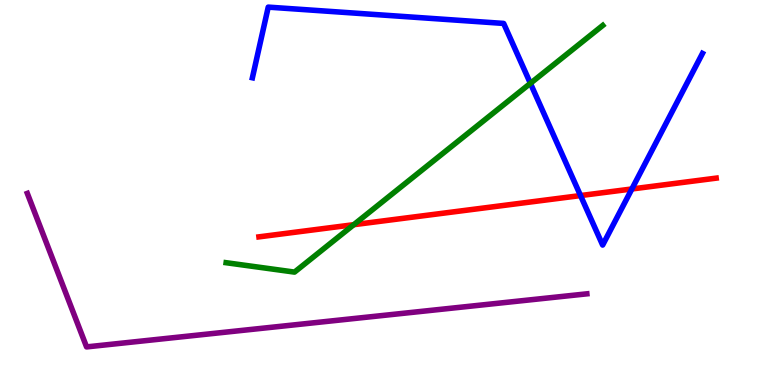[{'lines': ['blue', 'red'], 'intersections': [{'x': 7.49, 'y': 4.92}, {'x': 8.15, 'y': 5.09}]}, {'lines': ['green', 'red'], 'intersections': [{'x': 4.56, 'y': 4.16}]}, {'lines': ['purple', 'red'], 'intersections': []}, {'lines': ['blue', 'green'], 'intersections': [{'x': 6.84, 'y': 7.84}]}, {'lines': ['blue', 'purple'], 'intersections': []}, {'lines': ['green', 'purple'], 'intersections': []}]